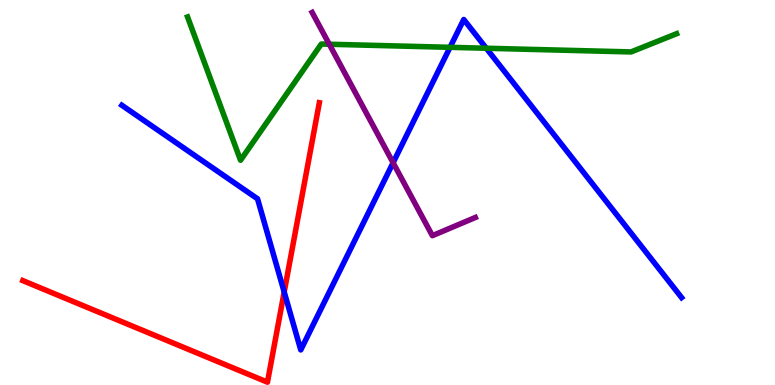[{'lines': ['blue', 'red'], 'intersections': [{'x': 3.67, 'y': 2.42}]}, {'lines': ['green', 'red'], 'intersections': []}, {'lines': ['purple', 'red'], 'intersections': []}, {'lines': ['blue', 'green'], 'intersections': [{'x': 5.81, 'y': 8.77}, {'x': 6.27, 'y': 8.75}]}, {'lines': ['blue', 'purple'], 'intersections': [{'x': 5.07, 'y': 5.77}]}, {'lines': ['green', 'purple'], 'intersections': [{'x': 4.25, 'y': 8.85}]}]